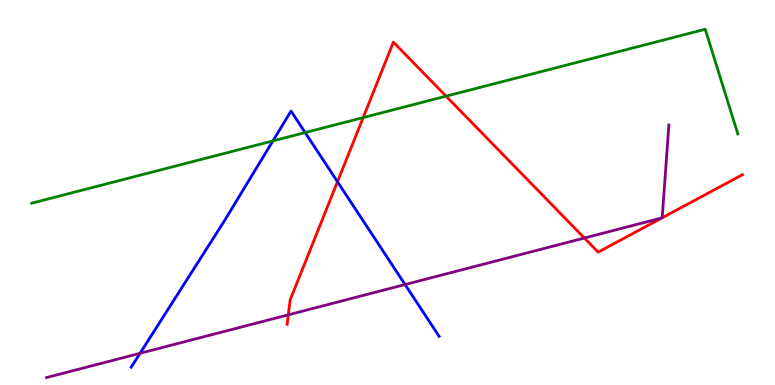[{'lines': ['blue', 'red'], 'intersections': [{'x': 4.35, 'y': 5.28}]}, {'lines': ['green', 'red'], 'intersections': [{'x': 4.69, 'y': 6.95}, {'x': 5.76, 'y': 7.5}]}, {'lines': ['purple', 'red'], 'intersections': [{'x': 3.72, 'y': 1.82}, {'x': 7.54, 'y': 3.82}, {'x': 8.54, 'y': 4.34}, {'x': 8.54, 'y': 4.34}]}, {'lines': ['blue', 'green'], 'intersections': [{'x': 3.52, 'y': 6.34}, {'x': 3.94, 'y': 6.56}]}, {'lines': ['blue', 'purple'], 'intersections': [{'x': 1.81, 'y': 0.823}, {'x': 5.23, 'y': 2.61}]}, {'lines': ['green', 'purple'], 'intersections': []}]